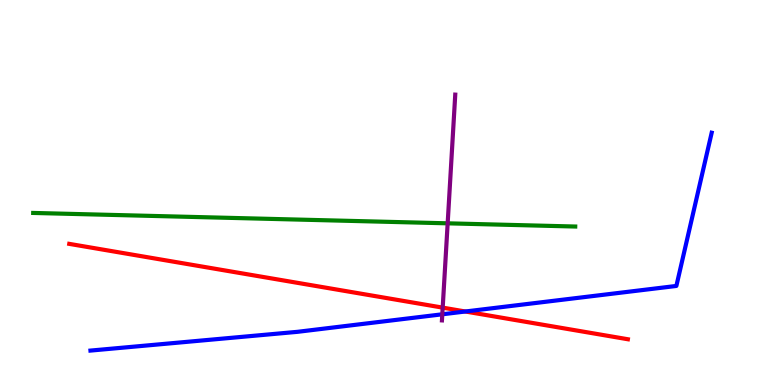[{'lines': ['blue', 'red'], 'intersections': [{'x': 6.0, 'y': 1.91}]}, {'lines': ['green', 'red'], 'intersections': []}, {'lines': ['purple', 'red'], 'intersections': [{'x': 5.71, 'y': 2.01}]}, {'lines': ['blue', 'green'], 'intersections': []}, {'lines': ['blue', 'purple'], 'intersections': [{'x': 5.71, 'y': 1.84}]}, {'lines': ['green', 'purple'], 'intersections': [{'x': 5.78, 'y': 4.2}]}]